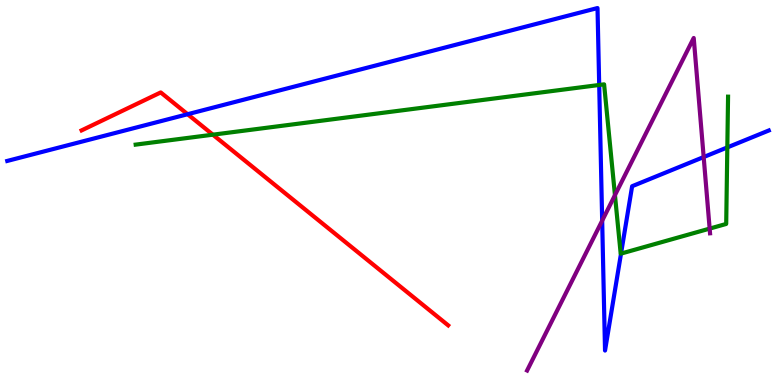[{'lines': ['blue', 'red'], 'intersections': [{'x': 2.42, 'y': 7.03}]}, {'lines': ['green', 'red'], 'intersections': [{'x': 2.75, 'y': 6.5}]}, {'lines': ['purple', 'red'], 'intersections': []}, {'lines': ['blue', 'green'], 'intersections': [{'x': 7.73, 'y': 7.79}, {'x': 8.01, 'y': 3.41}, {'x': 9.38, 'y': 6.17}]}, {'lines': ['blue', 'purple'], 'intersections': [{'x': 7.77, 'y': 4.27}, {'x': 9.08, 'y': 5.92}]}, {'lines': ['green', 'purple'], 'intersections': [{'x': 7.93, 'y': 4.93}, {'x': 9.16, 'y': 4.06}]}]